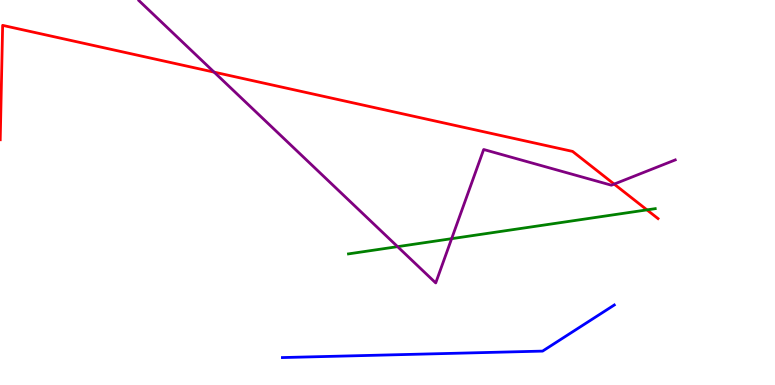[{'lines': ['blue', 'red'], 'intersections': []}, {'lines': ['green', 'red'], 'intersections': [{'x': 8.35, 'y': 4.55}]}, {'lines': ['purple', 'red'], 'intersections': [{'x': 2.76, 'y': 8.13}, {'x': 7.92, 'y': 5.22}]}, {'lines': ['blue', 'green'], 'intersections': []}, {'lines': ['blue', 'purple'], 'intersections': []}, {'lines': ['green', 'purple'], 'intersections': [{'x': 5.13, 'y': 3.59}, {'x': 5.83, 'y': 3.8}]}]